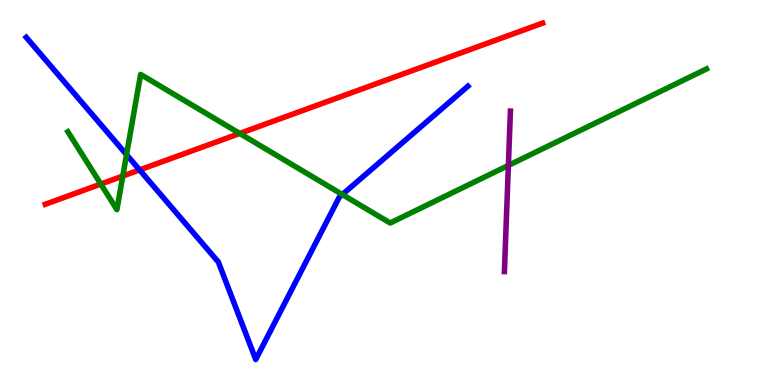[{'lines': ['blue', 'red'], 'intersections': [{'x': 1.8, 'y': 5.59}]}, {'lines': ['green', 'red'], 'intersections': [{'x': 1.3, 'y': 5.22}, {'x': 1.58, 'y': 5.43}, {'x': 3.09, 'y': 6.53}]}, {'lines': ['purple', 'red'], 'intersections': []}, {'lines': ['blue', 'green'], 'intersections': [{'x': 1.63, 'y': 5.98}, {'x': 4.42, 'y': 4.95}]}, {'lines': ['blue', 'purple'], 'intersections': []}, {'lines': ['green', 'purple'], 'intersections': [{'x': 6.56, 'y': 5.7}]}]